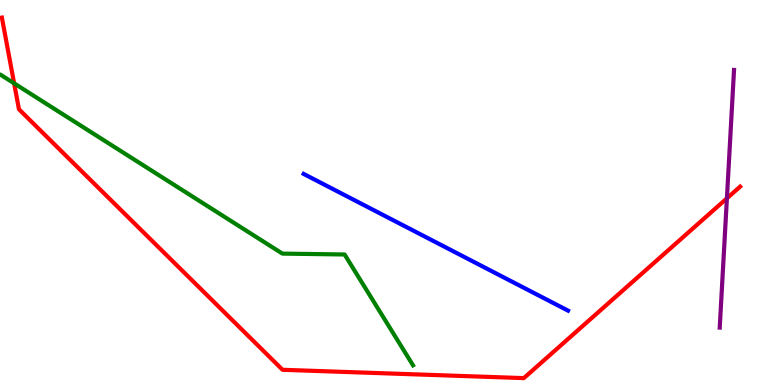[{'lines': ['blue', 'red'], 'intersections': []}, {'lines': ['green', 'red'], 'intersections': [{'x': 0.182, 'y': 7.84}]}, {'lines': ['purple', 'red'], 'intersections': [{'x': 9.38, 'y': 4.85}]}, {'lines': ['blue', 'green'], 'intersections': []}, {'lines': ['blue', 'purple'], 'intersections': []}, {'lines': ['green', 'purple'], 'intersections': []}]